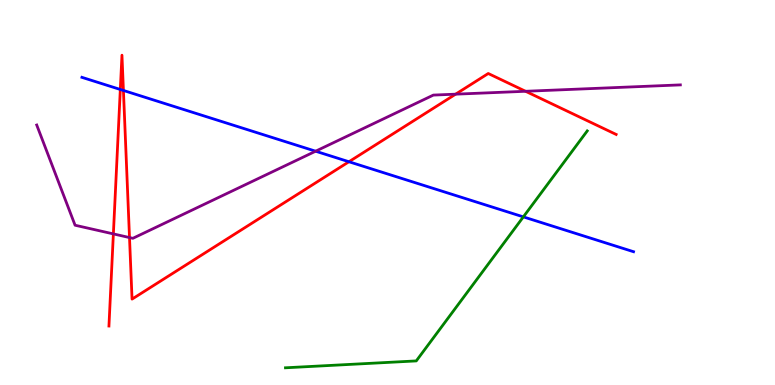[{'lines': ['blue', 'red'], 'intersections': [{'x': 1.55, 'y': 7.68}, {'x': 1.59, 'y': 7.65}, {'x': 4.5, 'y': 5.8}]}, {'lines': ['green', 'red'], 'intersections': []}, {'lines': ['purple', 'red'], 'intersections': [{'x': 1.46, 'y': 3.92}, {'x': 1.67, 'y': 3.83}, {'x': 5.88, 'y': 7.55}, {'x': 6.78, 'y': 7.63}]}, {'lines': ['blue', 'green'], 'intersections': [{'x': 6.75, 'y': 4.37}]}, {'lines': ['blue', 'purple'], 'intersections': [{'x': 4.07, 'y': 6.07}]}, {'lines': ['green', 'purple'], 'intersections': []}]